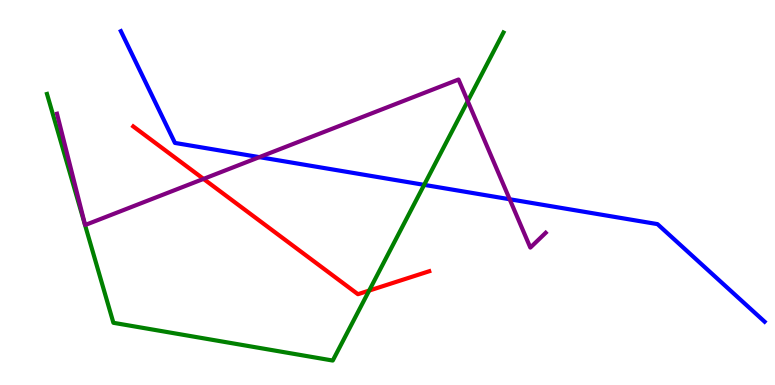[{'lines': ['blue', 'red'], 'intersections': []}, {'lines': ['green', 'red'], 'intersections': [{'x': 4.76, 'y': 2.45}]}, {'lines': ['purple', 'red'], 'intersections': [{'x': 2.63, 'y': 5.35}]}, {'lines': ['blue', 'green'], 'intersections': [{'x': 5.47, 'y': 5.2}]}, {'lines': ['blue', 'purple'], 'intersections': [{'x': 3.35, 'y': 5.92}, {'x': 6.58, 'y': 4.82}]}, {'lines': ['green', 'purple'], 'intersections': [{'x': 6.04, 'y': 7.37}]}]